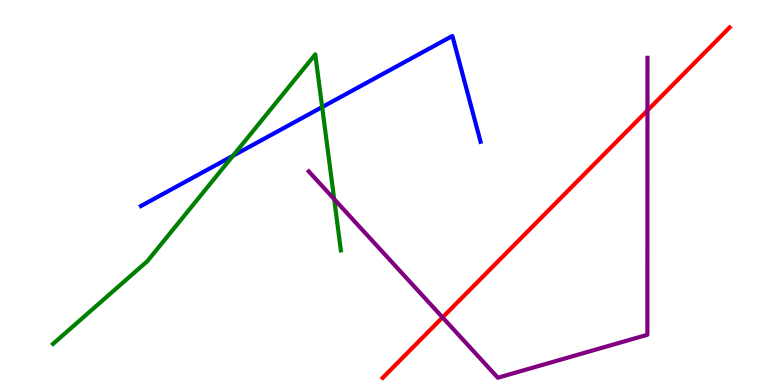[{'lines': ['blue', 'red'], 'intersections': []}, {'lines': ['green', 'red'], 'intersections': []}, {'lines': ['purple', 'red'], 'intersections': [{'x': 5.71, 'y': 1.76}, {'x': 8.35, 'y': 7.13}]}, {'lines': ['blue', 'green'], 'intersections': [{'x': 3.01, 'y': 5.95}, {'x': 4.16, 'y': 7.22}]}, {'lines': ['blue', 'purple'], 'intersections': []}, {'lines': ['green', 'purple'], 'intersections': [{'x': 4.31, 'y': 4.83}]}]